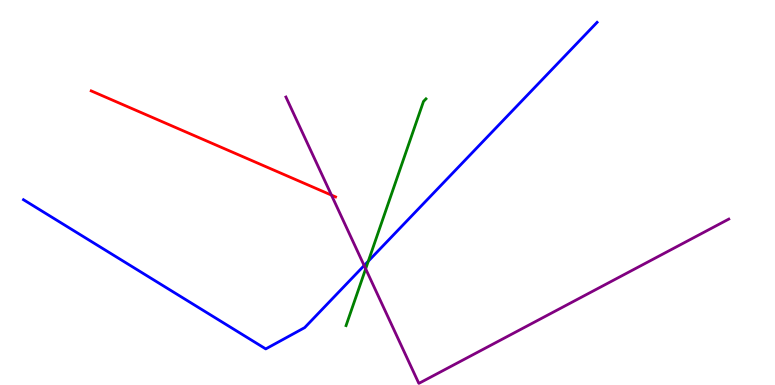[{'lines': ['blue', 'red'], 'intersections': []}, {'lines': ['green', 'red'], 'intersections': []}, {'lines': ['purple', 'red'], 'intersections': [{'x': 4.28, 'y': 4.93}]}, {'lines': ['blue', 'green'], 'intersections': [{'x': 4.75, 'y': 3.22}]}, {'lines': ['blue', 'purple'], 'intersections': [{'x': 4.7, 'y': 3.1}]}, {'lines': ['green', 'purple'], 'intersections': [{'x': 4.72, 'y': 3.02}]}]